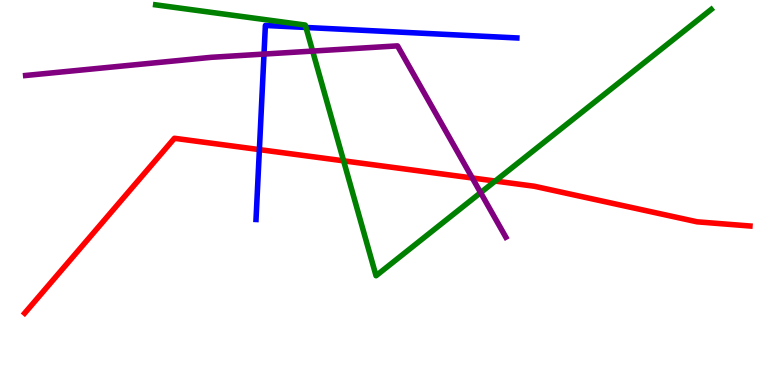[{'lines': ['blue', 'red'], 'intersections': [{'x': 3.35, 'y': 6.11}]}, {'lines': ['green', 'red'], 'intersections': [{'x': 4.43, 'y': 5.82}, {'x': 6.39, 'y': 5.3}]}, {'lines': ['purple', 'red'], 'intersections': [{'x': 6.09, 'y': 5.38}]}, {'lines': ['blue', 'green'], 'intersections': [{'x': 3.95, 'y': 9.29}]}, {'lines': ['blue', 'purple'], 'intersections': [{'x': 3.41, 'y': 8.6}]}, {'lines': ['green', 'purple'], 'intersections': [{'x': 4.03, 'y': 8.67}, {'x': 6.2, 'y': 5.0}]}]